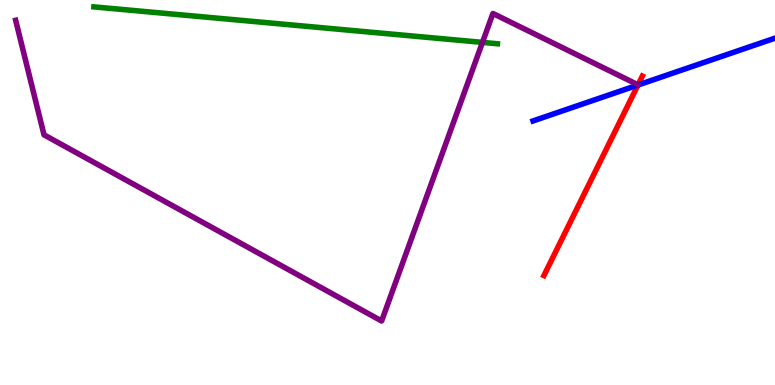[{'lines': ['blue', 'red'], 'intersections': [{'x': 8.23, 'y': 7.79}]}, {'lines': ['green', 'red'], 'intersections': []}, {'lines': ['purple', 'red'], 'intersections': []}, {'lines': ['blue', 'green'], 'intersections': []}, {'lines': ['blue', 'purple'], 'intersections': []}, {'lines': ['green', 'purple'], 'intersections': [{'x': 6.23, 'y': 8.9}]}]